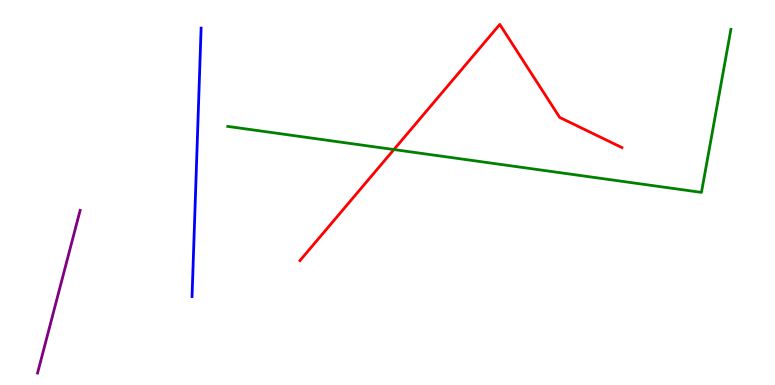[{'lines': ['blue', 'red'], 'intersections': []}, {'lines': ['green', 'red'], 'intersections': [{'x': 5.08, 'y': 6.12}]}, {'lines': ['purple', 'red'], 'intersections': []}, {'lines': ['blue', 'green'], 'intersections': []}, {'lines': ['blue', 'purple'], 'intersections': []}, {'lines': ['green', 'purple'], 'intersections': []}]